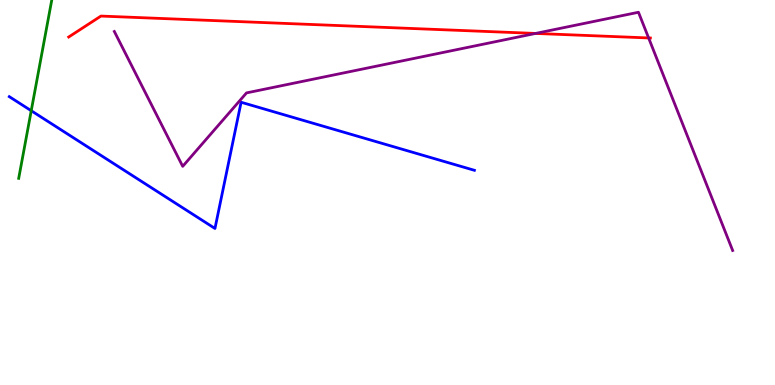[{'lines': ['blue', 'red'], 'intersections': []}, {'lines': ['green', 'red'], 'intersections': []}, {'lines': ['purple', 'red'], 'intersections': [{'x': 6.91, 'y': 9.13}, {'x': 8.37, 'y': 9.01}]}, {'lines': ['blue', 'green'], 'intersections': [{'x': 0.403, 'y': 7.12}]}, {'lines': ['blue', 'purple'], 'intersections': []}, {'lines': ['green', 'purple'], 'intersections': []}]